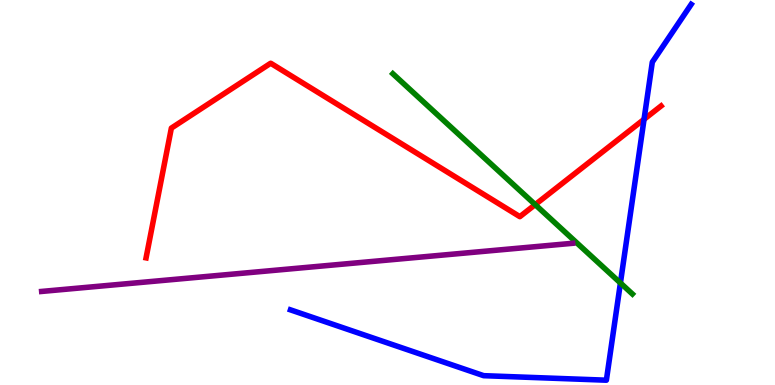[{'lines': ['blue', 'red'], 'intersections': [{'x': 8.31, 'y': 6.9}]}, {'lines': ['green', 'red'], 'intersections': [{'x': 6.91, 'y': 4.69}]}, {'lines': ['purple', 'red'], 'intersections': []}, {'lines': ['blue', 'green'], 'intersections': [{'x': 8.01, 'y': 2.65}]}, {'lines': ['blue', 'purple'], 'intersections': []}, {'lines': ['green', 'purple'], 'intersections': []}]